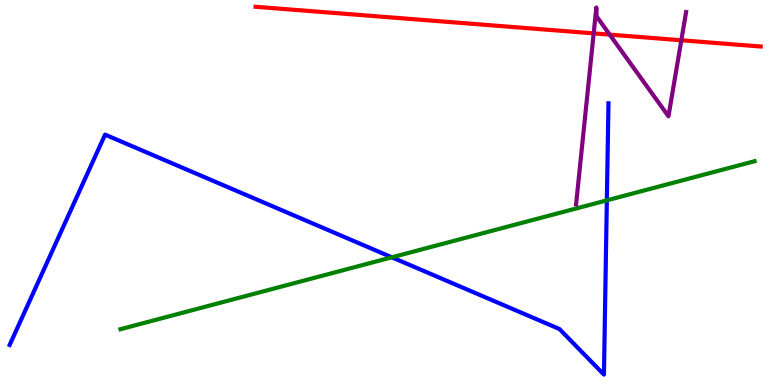[{'lines': ['blue', 'red'], 'intersections': []}, {'lines': ['green', 'red'], 'intersections': []}, {'lines': ['purple', 'red'], 'intersections': [{'x': 7.66, 'y': 9.13}, {'x': 7.87, 'y': 9.1}, {'x': 8.79, 'y': 8.95}]}, {'lines': ['blue', 'green'], 'intersections': [{'x': 5.06, 'y': 3.32}, {'x': 7.83, 'y': 4.8}]}, {'lines': ['blue', 'purple'], 'intersections': []}, {'lines': ['green', 'purple'], 'intersections': []}]